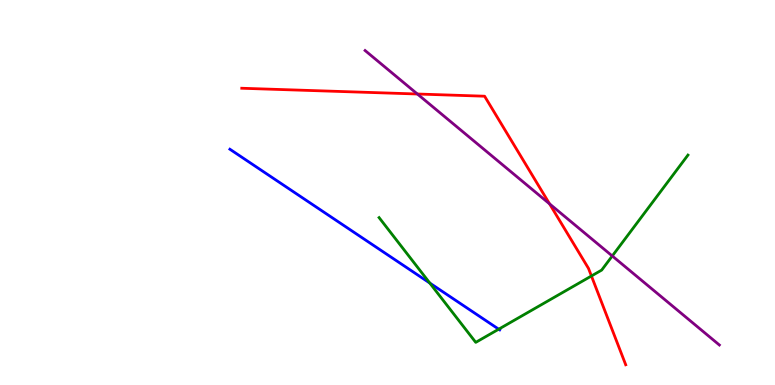[{'lines': ['blue', 'red'], 'intersections': []}, {'lines': ['green', 'red'], 'intersections': [{'x': 7.63, 'y': 2.83}]}, {'lines': ['purple', 'red'], 'intersections': [{'x': 5.39, 'y': 7.56}, {'x': 7.09, 'y': 4.71}]}, {'lines': ['blue', 'green'], 'intersections': [{'x': 5.55, 'y': 2.65}, {'x': 6.43, 'y': 1.45}]}, {'lines': ['blue', 'purple'], 'intersections': []}, {'lines': ['green', 'purple'], 'intersections': [{'x': 7.9, 'y': 3.35}]}]